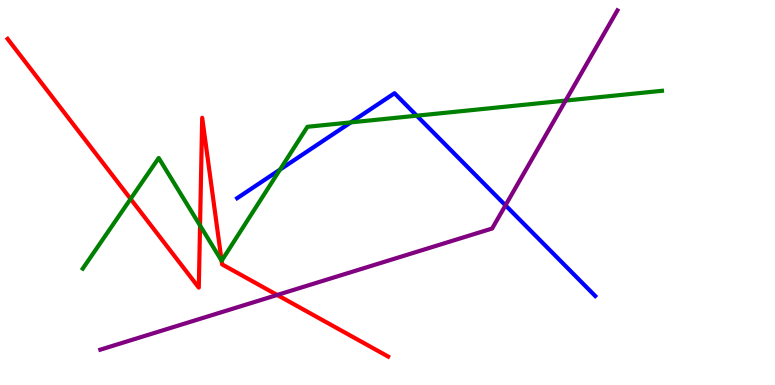[{'lines': ['blue', 'red'], 'intersections': []}, {'lines': ['green', 'red'], 'intersections': [{'x': 1.69, 'y': 4.83}, {'x': 2.58, 'y': 4.14}, {'x': 2.86, 'y': 3.23}]}, {'lines': ['purple', 'red'], 'intersections': [{'x': 3.58, 'y': 2.34}]}, {'lines': ['blue', 'green'], 'intersections': [{'x': 3.61, 'y': 5.6}, {'x': 4.53, 'y': 6.82}, {'x': 5.38, 'y': 6.99}]}, {'lines': ['blue', 'purple'], 'intersections': [{'x': 6.52, 'y': 4.67}]}, {'lines': ['green', 'purple'], 'intersections': [{'x': 7.3, 'y': 7.39}]}]